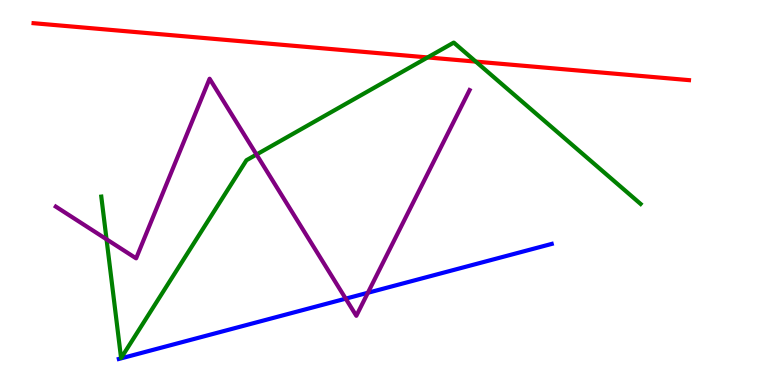[{'lines': ['blue', 'red'], 'intersections': []}, {'lines': ['green', 'red'], 'intersections': [{'x': 5.52, 'y': 8.51}, {'x': 6.14, 'y': 8.4}]}, {'lines': ['purple', 'red'], 'intersections': []}, {'lines': ['blue', 'green'], 'intersections': []}, {'lines': ['blue', 'purple'], 'intersections': [{'x': 4.46, 'y': 2.24}, {'x': 4.75, 'y': 2.4}]}, {'lines': ['green', 'purple'], 'intersections': [{'x': 1.37, 'y': 3.78}, {'x': 3.31, 'y': 5.99}]}]